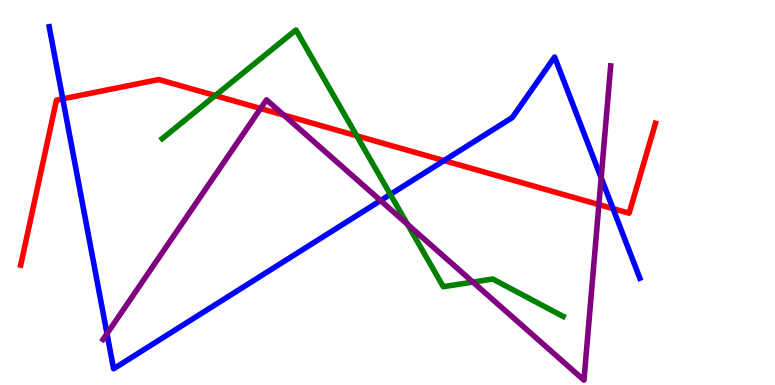[{'lines': ['blue', 'red'], 'intersections': [{'x': 0.81, 'y': 7.43}, {'x': 5.73, 'y': 5.83}, {'x': 7.91, 'y': 4.58}]}, {'lines': ['green', 'red'], 'intersections': [{'x': 2.78, 'y': 7.52}, {'x': 4.6, 'y': 6.47}]}, {'lines': ['purple', 'red'], 'intersections': [{'x': 3.36, 'y': 7.18}, {'x': 3.66, 'y': 7.01}, {'x': 7.73, 'y': 4.69}]}, {'lines': ['blue', 'green'], 'intersections': [{'x': 5.04, 'y': 4.95}]}, {'lines': ['blue', 'purple'], 'intersections': [{'x': 1.38, 'y': 1.33}, {'x': 4.91, 'y': 4.79}, {'x': 7.76, 'y': 5.38}]}, {'lines': ['green', 'purple'], 'intersections': [{'x': 5.26, 'y': 4.17}, {'x': 6.1, 'y': 2.67}]}]